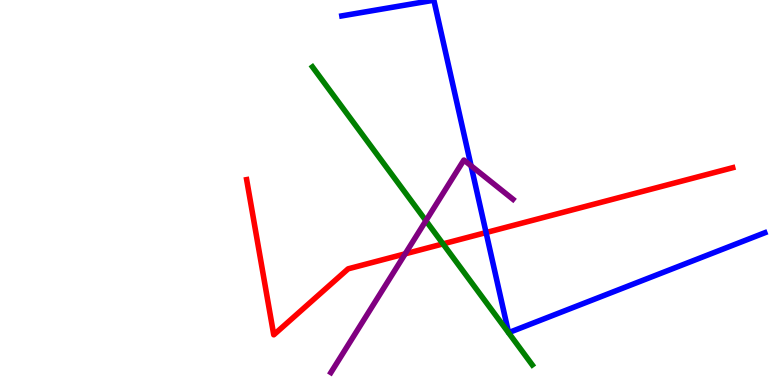[{'lines': ['blue', 'red'], 'intersections': [{'x': 6.27, 'y': 3.96}]}, {'lines': ['green', 'red'], 'intersections': [{'x': 5.72, 'y': 3.67}]}, {'lines': ['purple', 'red'], 'intersections': [{'x': 5.23, 'y': 3.41}]}, {'lines': ['blue', 'green'], 'intersections': []}, {'lines': ['blue', 'purple'], 'intersections': [{'x': 6.08, 'y': 5.69}]}, {'lines': ['green', 'purple'], 'intersections': [{'x': 5.5, 'y': 4.27}]}]